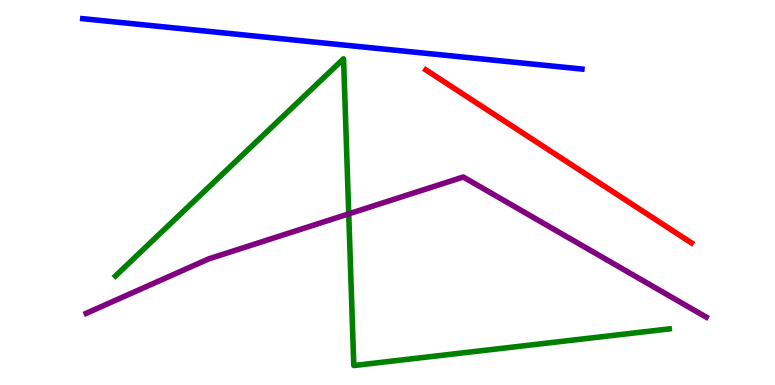[{'lines': ['blue', 'red'], 'intersections': []}, {'lines': ['green', 'red'], 'intersections': []}, {'lines': ['purple', 'red'], 'intersections': []}, {'lines': ['blue', 'green'], 'intersections': []}, {'lines': ['blue', 'purple'], 'intersections': []}, {'lines': ['green', 'purple'], 'intersections': [{'x': 4.5, 'y': 4.45}]}]